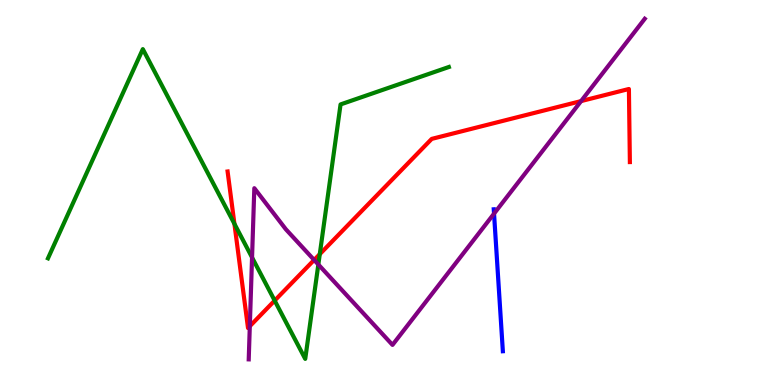[{'lines': ['blue', 'red'], 'intersections': []}, {'lines': ['green', 'red'], 'intersections': [{'x': 3.02, 'y': 4.19}, {'x': 3.54, 'y': 2.19}, {'x': 4.13, 'y': 3.4}]}, {'lines': ['purple', 'red'], 'intersections': [{'x': 3.22, 'y': 1.53}, {'x': 4.05, 'y': 3.25}, {'x': 7.5, 'y': 7.37}]}, {'lines': ['blue', 'green'], 'intersections': []}, {'lines': ['blue', 'purple'], 'intersections': [{'x': 6.37, 'y': 4.45}]}, {'lines': ['green', 'purple'], 'intersections': [{'x': 3.25, 'y': 3.31}, {'x': 4.11, 'y': 3.13}]}]